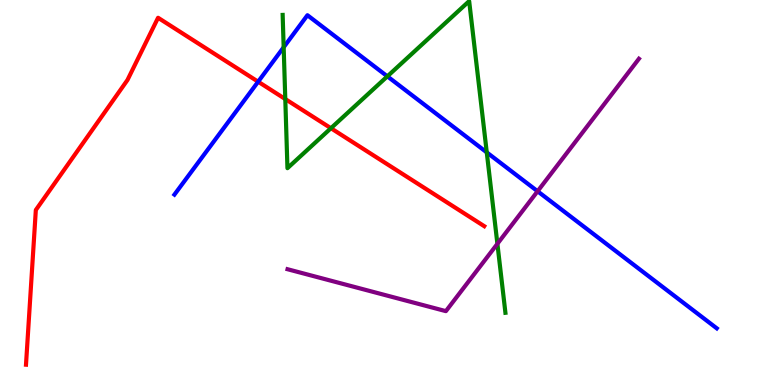[{'lines': ['blue', 'red'], 'intersections': [{'x': 3.33, 'y': 7.88}]}, {'lines': ['green', 'red'], 'intersections': [{'x': 3.68, 'y': 7.43}, {'x': 4.27, 'y': 6.67}]}, {'lines': ['purple', 'red'], 'intersections': []}, {'lines': ['blue', 'green'], 'intersections': [{'x': 3.66, 'y': 8.77}, {'x': 5.0, 'y': 8.02}, {'x': 6.28, 'y': 6.04}]}, {'lines': ['blue', 'purple'], 'intersections': [{'x': 6.94, 'y': 5.03}]}, {'lines': ['green', 'purple'], 'intersections': [{'x': 6.42, 'y': 3.67}]}]